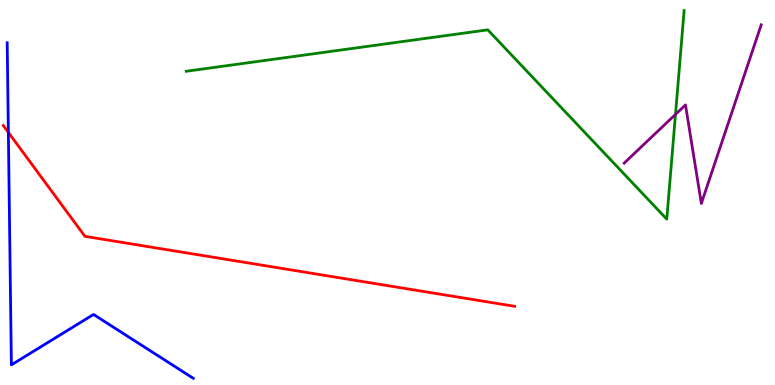[{'lines': ['blue', 'red'], 'intersections': [{'x': 0.108, 'y': 6.56}]}, {'lines': ['green', 'red'], 'intersections': []}, {'lines': ['purple', 'red'], 'intersections': []}, {'lines': ['blue', 'green'], 'intersections': []}, {'lines': ['blue', 'purple'], 'intersections': []}, {'lines': ['green', 'purple'], 'intersections': [{'x': 8.72, 'y': 7.03}]}]